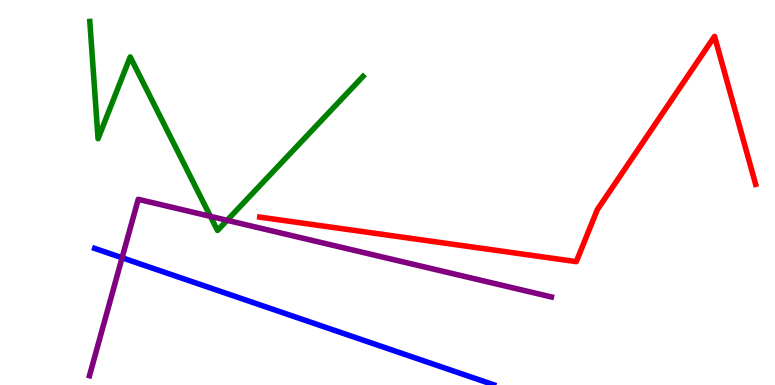[{'lines': ['blue', 'red'], 'intersections': []}, {'lines': ['green', 'red'], 'intersections': []}, {'lines': ['purple', 'red'], 'intersections': []}, {'lines': ['blue', 'green'], 'intersections': []}, {'lines': ['blue', 'purple'], 'intersections': [{'x': 1.58, 'y': 3.3}]}, {'lines': ['green', 'purple'], 'intersections': [{'x': 2.72, 'y': 4.38}, {'x': 2.93, 'y': 4.28}]}]